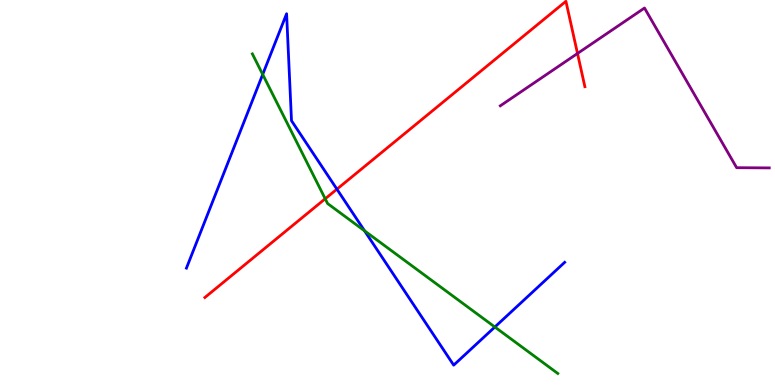[{'lines': ['blue', 'red'], 'intersections': [{'x': 4.35, 'y': 5.09}]}, {'lines': ['green', 'red'], 'intersections': [{'x': 4.2, 'y': 4.84}]}, {'lines': ['purple', 'red'], 'intersections': [{'x': 7.45, 'y': 8.61}]}, {'lines': ['blue', 'green'], 'intersections': [{'x': 3.39, 'y': 8.07}, {'x': 4.7, 'y': 4.0}, {'x': 6.39, 'y': 1.51}]}, {'lines': ['blue', 'purple'], 'intersections': []}, {'lines': ['green', 'purple'], 'intersections': []}]